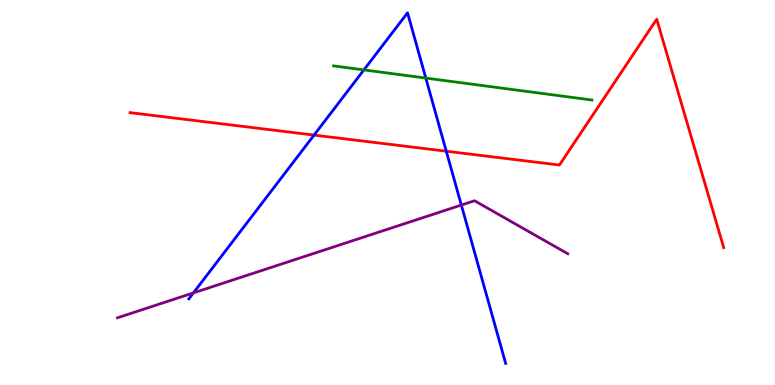[{'lines': ['blue', 'red'], 'intersections': [{'x': 4.05, 'y': 6.49}, {'x': 5.76, 'y': 6.07}]}, {'lines': ['green', 'red'], 'intersections': []}, {'lines': ['purple', 'red'], 'intersections': []}, {'lines': ['blue', 'green'], 'intersections': [{'x': 4.7, 'y': 8.18}, {'x': 5.49, 'y': 7.97}]}, {'lines': ['blue', 'purple'], 'intersections': [{'x': 2.5, 'y': 2.39}, {'x': 5.95, 'y': 4.67}]}, {'lines': ['green', 'purple'], 'intersections': []}]